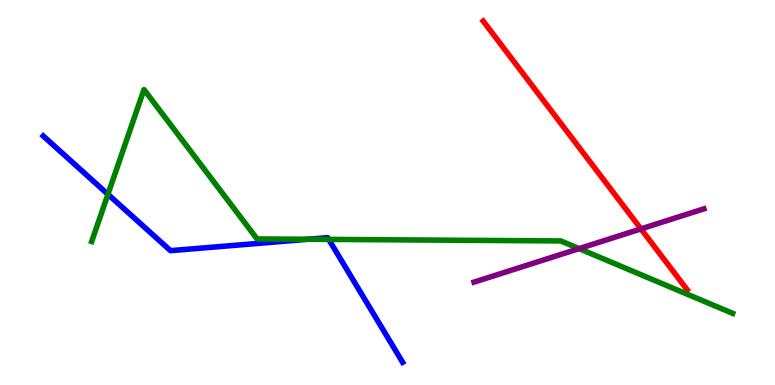[{'lines': ['blue', 'red'], 'intersections': []}, {'lines': ['green', 'red'], 'intersections': []}, {'lines': ['purple', 'red'], 'intersections': [{'x': 8.27, 'y': 4.05}]}, {'lines': ['blue', 'green'], 'intersections': [{'x': 1.39, 'y': 4.95}, {'x': 3.97, 'y': 3.79}, {'x': 4.24, 'y': 3.78}]}, {'lines': ['blue', 'purple'], 'intersections': []}, {'lines': ['green', 'purple'], 'intersections': [{'x': 7.47, 'y': 3.54}]}]